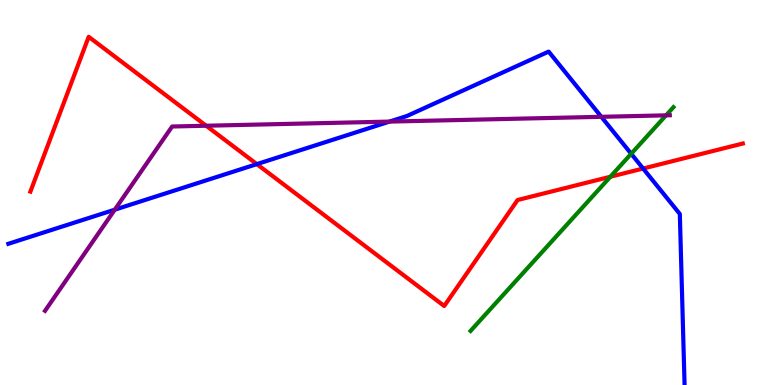[{'lines': ['blue', 'red'], 'intersections': [{'x': 3.31, 'y': 5.74}, {'x': 8.3, 'y': 5.62}]}, {'lines': ['green', 'red'], 'intersections': [{'x': 7.88, 'y': 5.41}]}, {'lines': ['purple', 'red'], 'intersections': [{'x': 2.66, 'y': 6.73}]}, {'lines': ['blue', 'green'], 'intersections': [{'x': 8.14, 'y': 6.01}]}, {'lines': ['blue', 'purple'], 'intersections': [{'x': 1.48, 'y': 4.55}, {'x': 5.03, 'y': 6.84}, {'x': 7.76, 'y': 6.97}]}, {'lines': ['green', 'purple'], 'intersections': [{'x': 8.59, 'y': 7.0}]}]